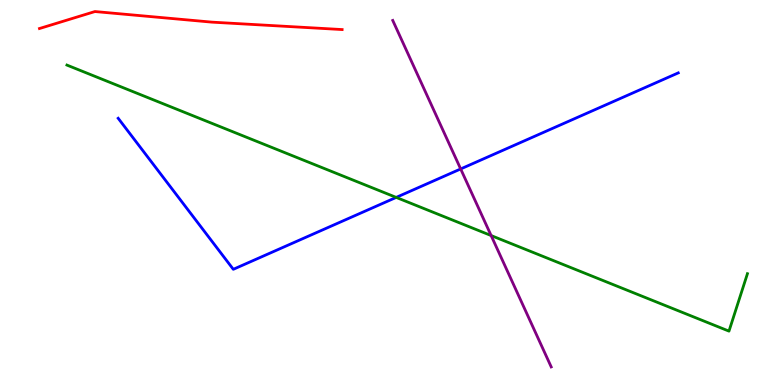[{'lines': ['blue', 'red'], 'intersections': []}, {'lines': ['green', 'red'], 'intersections': []}, {'lines': ['purple', 'red'], 'intersections': []}, {'lines': ['blue', 'green'], 'intersections': [{'x': 5.11, 'y': 4.87}]}, {'lines': ['blue', 'purple'], 'intersections': [{'x': 5.94, 'y': 5.61}]}, {'lines': ['green', 'purple'], 'intersections': [{'x': 6.34, 'y': 3.88}]}]